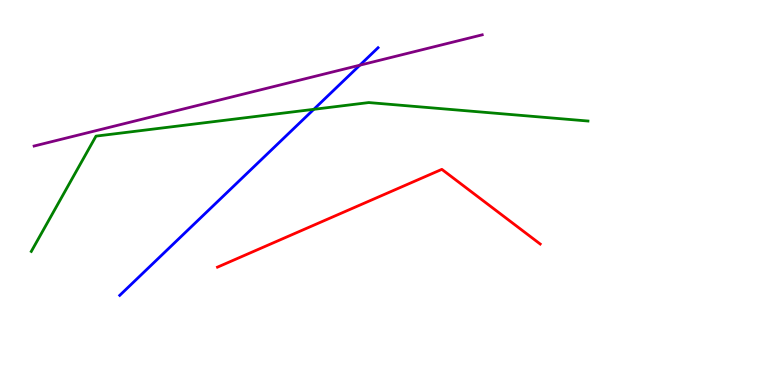[{'lines': ['blue', 'red'], 'intersections': []}, {'lines': ['green', 'red'], 'intersections': []}, {'lines': ['purple', 'red'], 'intersections': []}, {'lines': ['blue', 'green'], 'intersections': [{'x': 4.05, 'y': 7.16}]}, {'lines': ['blue', 'purple'], 'intersections': [{'x': 4.64, 'y': 8.31}]}, {'lines': ['green', 'purple'], 'intersections': []}]